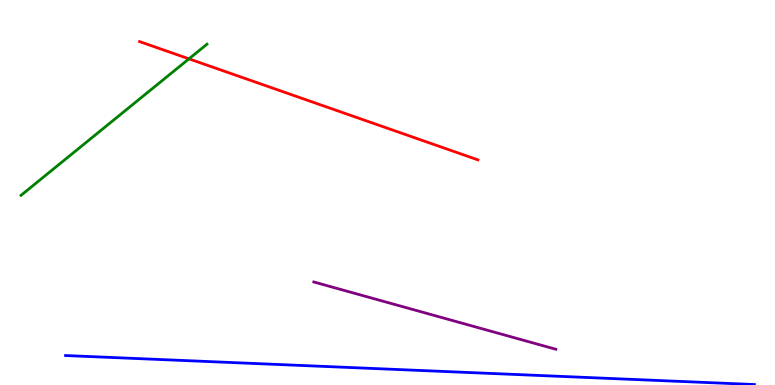[{'lines': ['blue', 'red'], 'intersections': []}, {'lines': ['green', 'red'], 'intersections': [{'x': 2.44, 'y': 8.47}]}, {'lines': ['purple', 'red'], 'intersections': []}, {'lines': ['blue', 'green'], 'intersections': []}, {'lines': ['blue', 'purple'], 'intersections': []}, {'lines': ['green', 'purple'], 'intersections': []}]